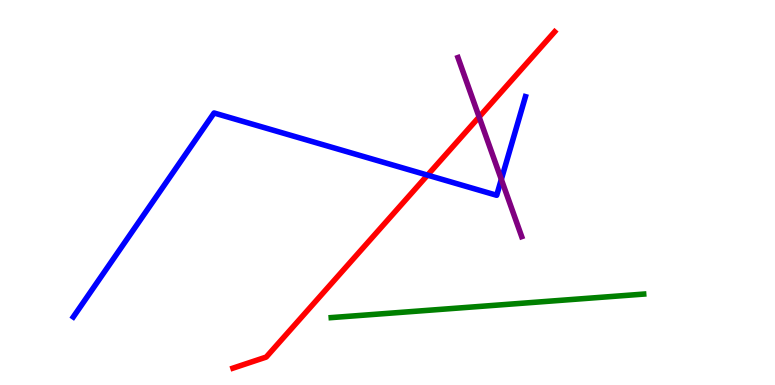[{'lines': ['blue', 'red'], 'intersections': [{'x': 5.52, 'y': 5.45}]}, {'lines': ['green', 'red'], 'intersections': []}, {'lines': ['purple', 'red'], 'intersections': [{'x': 6.18, 'y': 6.96}]}, {'lines': ['blue', 'green'], 'intersections': []}, {'lines': ['blue', 'purple'], 'intersections': [{'x': 6.47, 'y': 5.34}]}, {'lines': ['green', 'purple'], 'intersections': []}]